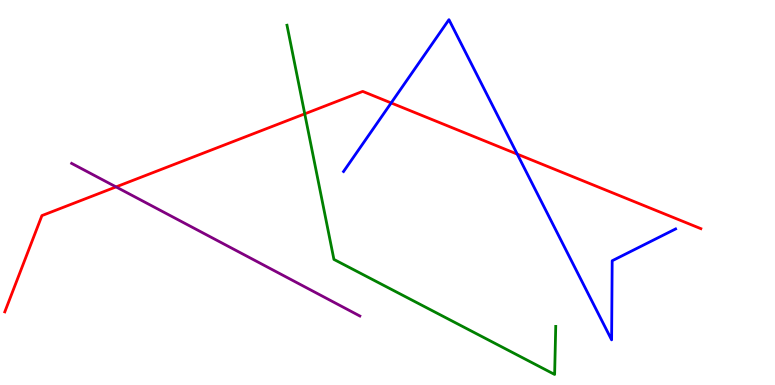[{'lines': ['blue', 'red'], 'intersections': [{'x': 5.05, 'y': 7.33}, {'x': 6.67, 'y': 6.0}]}, {'lines': ['green', 'red'], 'intersections': [{'x': 3.93, 'y': 7.04}]}, {'lines': ['purple', 'red'], 'intersections': [{'x': 1.5, 'y': 5.15}]}, {'lines': ['blue', 'green'], 'intersections': []}, {'lines': ['blue', 'purple'], 'intersections': []}, {'lines': ['green', 'purple'], 'intersections': []}]